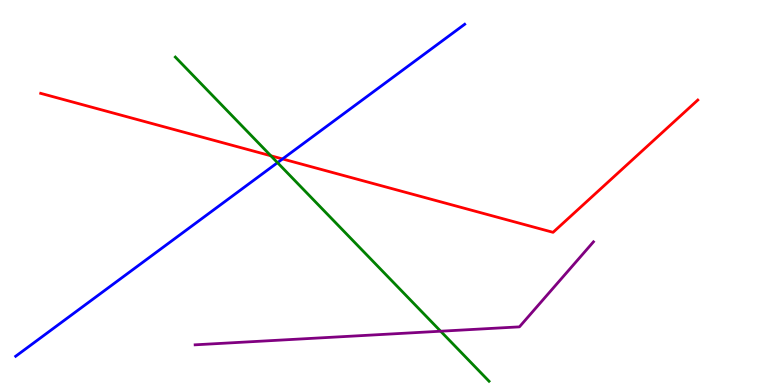[{'lines': ['blue', 'red'], 'intersections': [{'x': 3.65, 'y': 5.87}]}, {'lines': ['green', 'red'], 'intersections': [{'x': 3.49, 'y': 5.95}]}, {'lines': ['purple', 'red'], 'intersections': []}, {'lines': ['blue', 'green'], 'intersections': [{'x': 3.58, 'y': 5.77}]}, {'lines': ['blue', 'purple'], 'intersections': []}, {'lines': ['green', 'purple'], 'intersections': [{'x': 5.69, 'y': 1.4}]}]